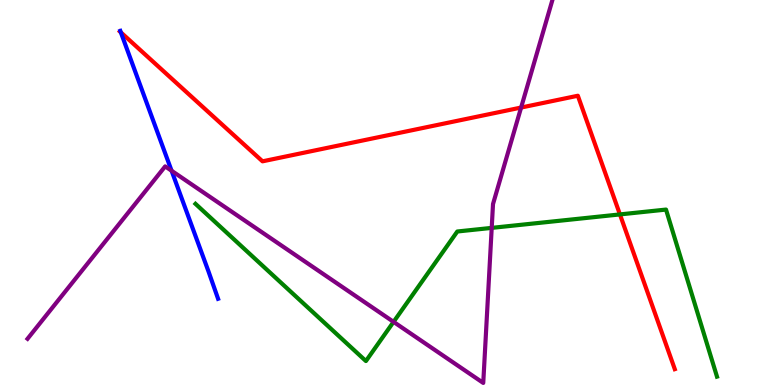[{'lines': ['blue', 'red'], 'intersections': [{'x': 1.56, 'y': 9.16}]}, {'lines': ['green', 'red'], 'intersections': [{'x': 8.0, 'y': 4.43}]}, {'lines': ['purple', 'red'], 'intersections': [{'x': 6.72, 'y': 7.21}]}, {'lines': ['blue', 'green'], 'intersections': []}, {'lines': ['blue', 'purple'], 'intersections': [{'x': 2.21, 'y': 5.57}]}, {'lines': ['green', 'purple'], 'intersections': [{'x': 5.08, 'y': 1.64}, {'x': 6.34, 'y': 4.08}]}]